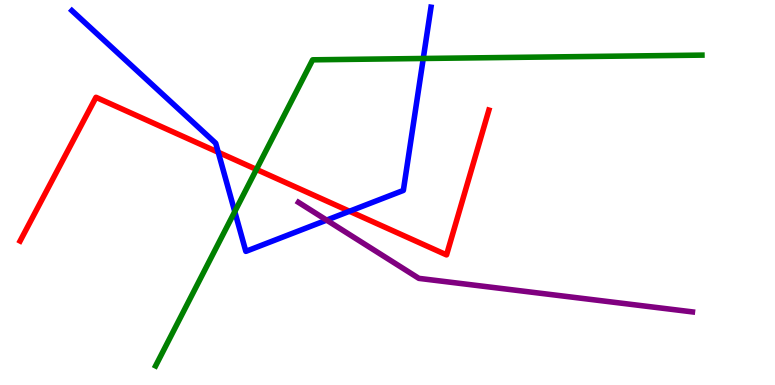[{'lines': ['blue', 'red'], 'intersections': [{'x': 2.82, 'y': 6.05}, {'x': 4.51, 'y': 4.51}]}, {'lines': ['green', 'red'], 'intersections': [{'x': 3.31, 'y': 5.6}]}, {'lines': ['purple', 'red'], 'intersections': []}, {'lines': ['blue', 'green'], 'intersections': [{'x': 3.03, 'y': 4.5}, {'x': 5.46, 'y': 8.48}]}, {'lines': ['blue', 'purple'], 'intersections': [{'x': 4.21, 'y': 4.28}]}, {'lines': ['green', 'purple'], 'intersections': []}]